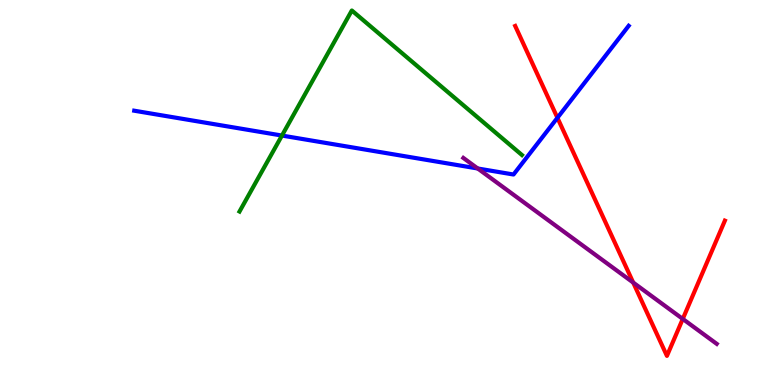[{'lines': ['blue', 'red'], 'intersections': [{'x': 7.19, 'y': 6.94}]}, {'lines': ['green', 'red'], 'intersections': []}, {'lines': ['purple', 'red'], 'intersections': [{'x': 8.17, 'y': 2.66}, {'x': 8.81, 'y': 1.72}]}, {'lines': ['blue', 'green'], 'intersections': [{'x': 3.64, 'y': 6.48}]}, {'lines': ['blue', 'purple'], 'intersections': [{'x': 6.16, 'y': 5.62}]}, {'lines': ['green', 'purple'], 'intersections': []}]